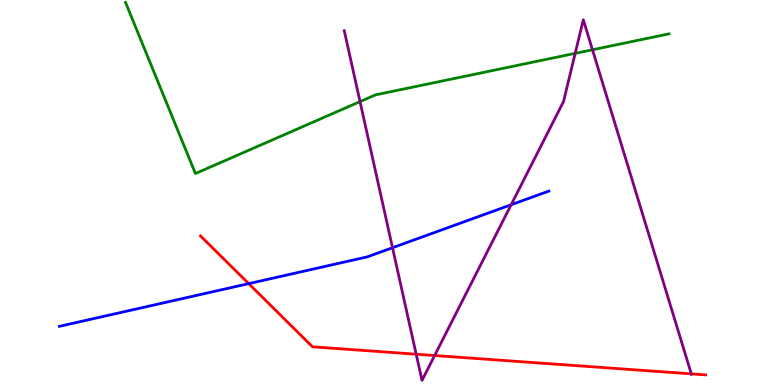[{'lines': ['blue', 'red'], 'intersections': [{'x': 3.21, 'y': 2.63}]}, {'lines': ['green', 'red'], 'intersections': []}, {'lines': ['purple', 'red'], 'intersections': [{'x': 5.37, 'y': 0.8}, {'x': 5.61, 'y': 0.766}, {'x': 8.92, 'y': 0.289}]}, {'lines': ['blue', 'green'], 'intersections': []}, {'lines': ['blue', 'purple'], 'intersections': [{'x': 5.06, 'y': 3.57}, {'x': 6.6, 'y': 4.68}]}, {'lines': ['green', 'purple'], 'intersections': [{'x': 4.65, 'y': 7.36}, {'x': 7.42, 'y': 8.61}, {'x': 7.64, 'y': 8.71}]}]